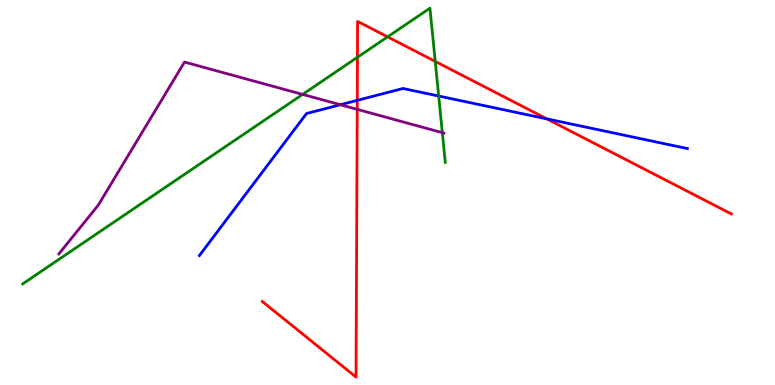[{'lines': ['blue', 'red'], 'intersections': [{'x': 4.61, 'y': 7.39}, {'x': 7.06, 'y': 6.91}]}, {'lines': ['green', 'red'], 'intersections': [{'x': 4.61, 'y': 8.51}, {'x': 5.0, 'y': 9.04}, {'x': 5.62, 'y': 8.4}]}, {'lines': ['purple', 'red'], 'intersections': [{'x': 4.61, 'y': 7.16}]}, {'lines': ['blue', 'green'], 'intersections': [{'x': 5.66, 'y': 7.51}]}, {'lines': ['blue', 'purple'], 'intersections': [{'x': 4.39, 'y': 7.28}]}, {'lines': ['green', 'purple'], 'intersections': [{'x': 3.9, 'y': 7.55}, {'x': 5.71, 'y': 6.55}]}]